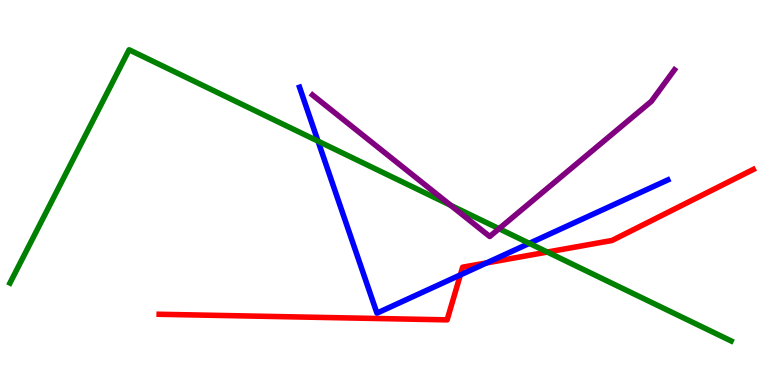[{'lines': ['blue', 'red'], 'intersections': [{'x': 5.94, 'y': 2.86}, {'x': 6.28, 'y': 3.17}]}, {'lines': ['green', 'red'], 'intersections': [{'x': 7.06, 'y': 3.45}]}, {'lines': ['purple', 'red'], 'intersections': []}, {'lines': ['blue', 'green'], 'intersections': [{'x': 4.1, 'y': 6.33}, {'x': 6.83, 'y': 3.68}]}, {'lines': ['blue', 'purple'], 'intersections': []}, {'lines': ['green', 'purple'], 'intersections': [{'x': 5.81, 'y': 4.67}, {'x': 6.44, 'y': 4.06}]}]